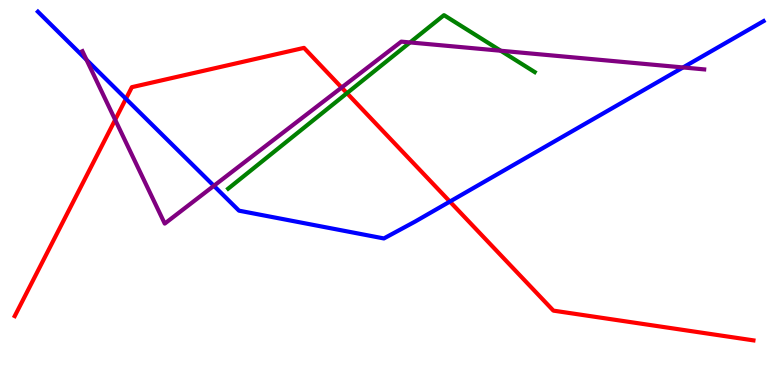[{'lines': ['blue', 'red'], 'intersections': [{'x': 1.62, 'y': 7.43}, {'x': 5.8, 'y': 4.76}]}, {'lines': ['green', 'red'], 'intersections': [{'x': 4.48, 'y': 7.58}]}, {'lines': ['purple', 'red'], 'intersections': [{'x': 1.49, 'y': 6.89}, {'x': 4.41, 'y': 7.73}]}, {'lines': ['blue', 'green'], 'intersections': []}, {'lines': ['blue', 'purple'], 'intersections': [{'x': 1.12, 'y': 8.45}, {'x': 2.76, 'y': 5.17}, {'x': 8.81, 'y': 8.25}]}, {'lines': ['green', 'purple'], 'intersections': [{'x': 5.29, 'y': 8.9}, {'x': 6.46, 'y': 8.68}]}]